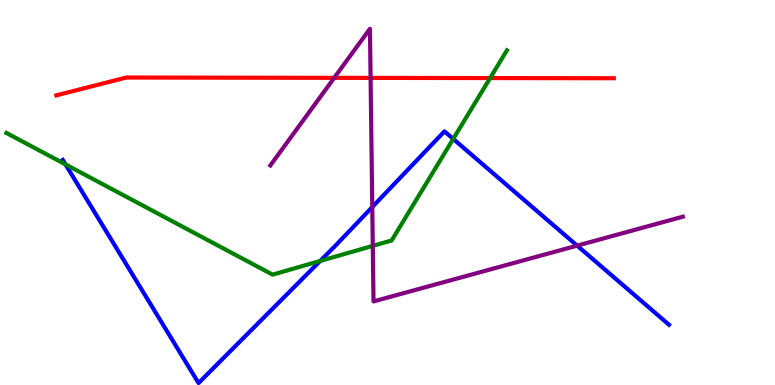[{'lines': ['blue', 'red'], 'intersections': []}, {'lines': ['green', 'red'], 'intersections': [{'x': 6.32, 'y': 7.97}]}, {'lines': ['purple', 'red'], 'intersections': [{'x': 4.31, 'y': 7.98}, {'x': 4.78, 'y': 7.98}]}, {'lines': ['blue', 'green'], 'intersections': [{'x': 0.845, 'y': 5.73}, {'x': 4.13, 'y': 3.22}, {'x': 5.85, 'y': 6.39}]}, {'lines': ['blue', 'purple'], 'intersections': [{'x': 4.8, 'y': 4.62}, {'x': 7.45, 'y': 3.62}]}, {'lines': ['green', 'purple'], 'intersections': [{'x': 4.81, 'y': 3.61}]}]